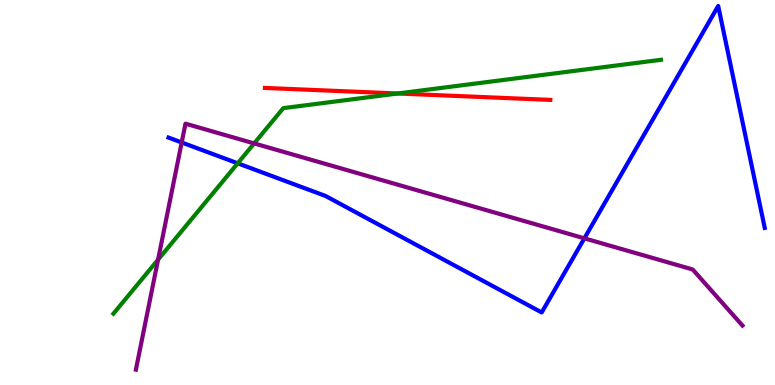[{'lines': ['blue', 'red'], 'intersections': []}, {'lines': ['green', 'red'], 'intersections': [{'x': 5.13, 'y': 7.57}]}, {'lines': ['purple', 'red'], 'intersections': []}, {'lines': ['blue', 'green'], 'intersections': [{'x': 3.07, 'y': 5.76}]}, {'lines': ['blue', 'purple'], 'intersections': [{'x': 2.34, 'y': 6.3}, {'x': 7.54, 'y': 3.81}]}, {'lines': ['green', 'purple'], 'intersections': [{'x': 2.04, 'y': 3.26}, {'x': 3.28, 'y': 6.28}]}]